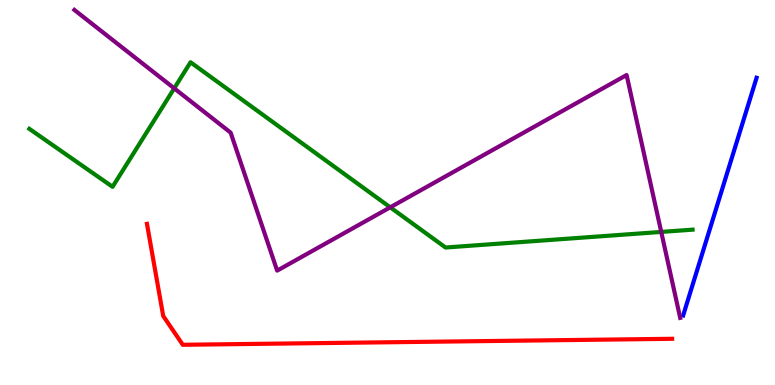[{'lines': ['blue', 'red'], 'intersections': []}, {'lines': ['green', 'red'], 'intersections': []}, {'lines': ['purple', 'red'], 'intersections': []}, {'lines': ['blue', 'green'], 'intersections': []}, {'lines': ['blue', 'purple'], 'intersections': []}, {'lines': ['green', 'purple'], 'intersections': [{'x': 2.25, 'y': 7.71}, {'x': 5.04, 'y': 4.61}, {'x': 8.53, 'y': 3.98}]}]